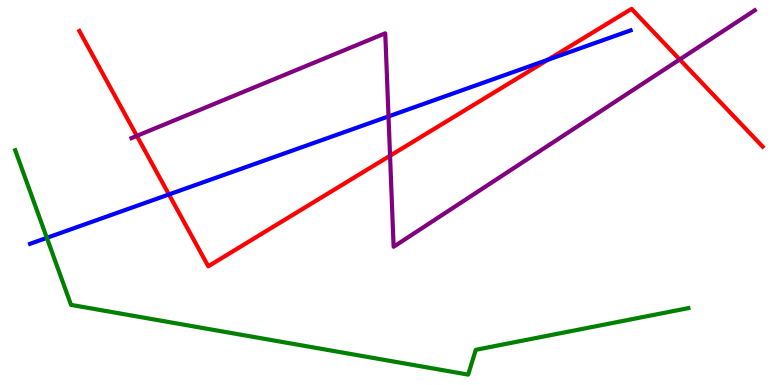[{'lines': ['blue', 'red'], 'intersections': [{'x': 2.18, 'y': 4.95}, {'x': 7.07, 'y': 8.45}]}, {'lines': ['green', 'red'], 'intersections': []}, {'lines': ['purple', 'red'], 'intersections': [{'x': 1.77, 'y': 6.47}, {'x': 5.03, 'y': 5.95}, {'x': 8.77, 'y': 8.46}]}, {'lines': ['blue', 'green'], 'intersections': [{'x': 0.604, 'y': 3.82}]}, {'lines': ['blue', 'purple'], 'intersections': [{'x': 5.01, 'y': 6.98}]}, {'lines': ['green', 'purple'], 'intersections': []}]